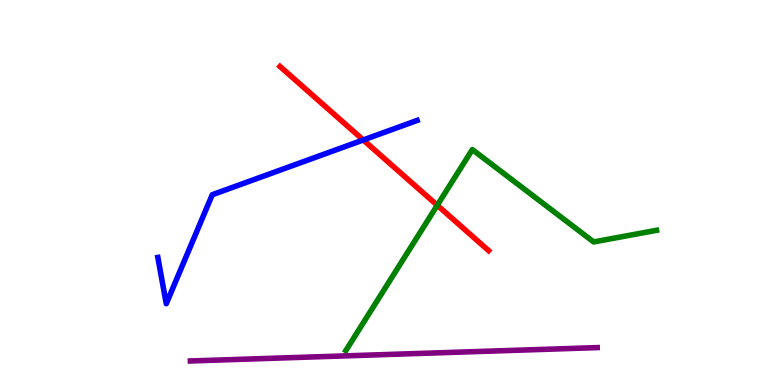[{'lines': ['blue', 'red'], 'intersections': [{'x': 4.69, 'y': 6.36}]}, {'lines': ['green', 'red'], 'intersections': [{'x': 5.64, 'y': 4.67}]}, {'lines': ['purple', 'red'], 'intersections': []}, {'lines': ['blue', 'green'], 'intersections': []}, {'lines': ['blue', 'purple'], 'intersections': []}, {'lines': ['green', 'purple'], 'intersections': []}]